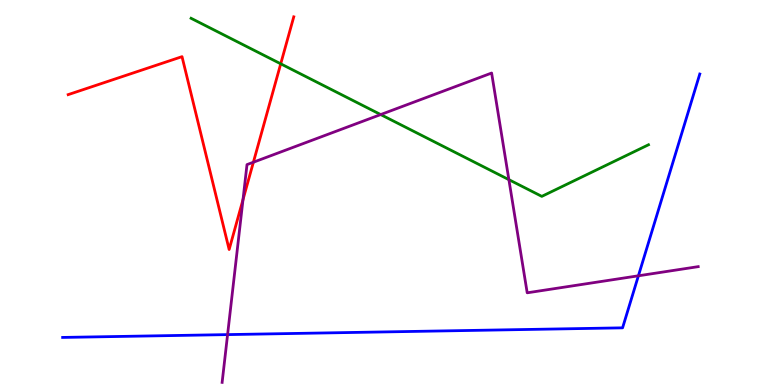[{'lines': ['blue', 'red'], 'intersections': []}, {'lines': ['green', 'red'], 'intersections': [{'x': 3.62, 'y': 8.34}]}, {'lines': ['purple', 'red'], 'intersections': [{'x': 3.14, 'y': 4.81}, {'x': 3.27, 'y': 5.79}]}, {'lines': ['blue', 'green'], 'intersections': []}, {'lines': ['blue', 'purple'], 'intersections': [{'x': 2.94, 'y': 1.31}, {'x': 8.24, 'y': 2.84}]}, {'lines': ['green', 'purple'], 'intersections': [{'x': 4.91, 'y': 7.02}, {'x': 6.57, 'y': 5.33}]}]